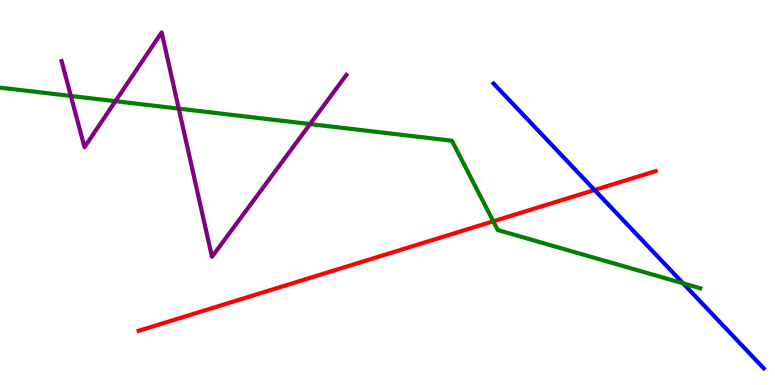[{'lines': ['blue', 'red'], 'intersections': [{'x': 7.67, 'y': 5.06}]}, {'lines': ['green', 'red'], 'intersections': [{'x': 6.36, 'y': 4.25}]}, {'lines': ['purple', 'red'], 'intersections': []}, {'lines': ['blue', 'green'], 'intersections': [{'x': 8.81, 'y': 2.64}]}, {'lines': ['blue', 'purple'], 'intersections': []}, {'lines': ['green', 'purple'], 'intersections': [{'x': 0.914, 'y': 7.51}, {'x': 1.49, 'y': 7.37}, {'x': 2.31, 'y': 7.18}, {'x': 4.0, 'y': 6.78}]}]